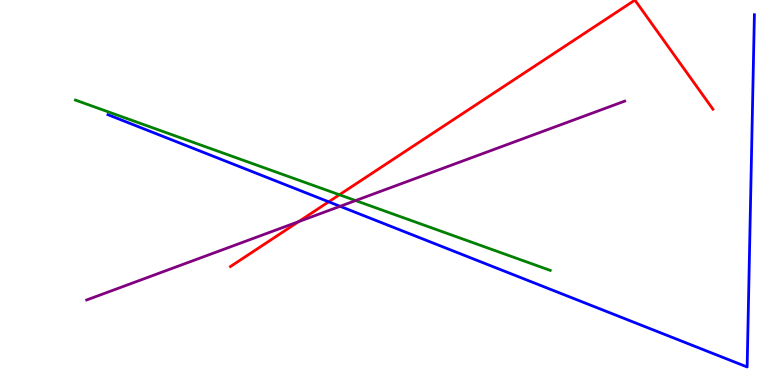[{'lines': ['blue', 'red'], 'intersections': [{'x': 4.24, 'y': 4.76}]}, {'lines': ['green', 'red'], 'intersections': [{'x': 4.38, 'y': 4.94}]}, {'lines': ['purple', 'red'], 'intersections': [{'x': 3.85, 'y': 4.24}]}, {'lines': ['blue', 'green'], 'intersections': []}, {'lines': ['blue', 'purple'], 'intersections': [{'x': 4.39, 'y': 4.64}]}, {'lines': ['green', 'purple'], 'intersections': [{'x': 4.59, 'y': 4.79}]}]